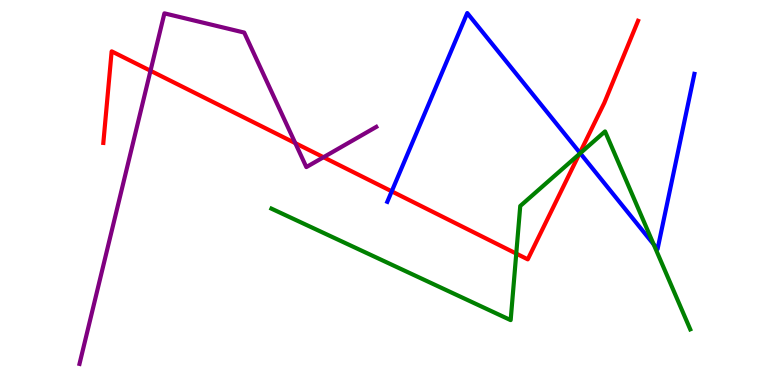[{'lines': ['blue', 'red'], 'intersections': [{'x': 5.05, 'y': 5.03}, {'x': 7.48, 'y': 6.03}]}, {'lines': ['green', 'red'], 'intersections': [{'x': 6.66, 'y': 3.41}, {'x': 7.47, 'y': 6.0}]}, {'lines': ['purple', 'red'], 'intersections': [{'x': 1.94, 'y': 8.16}, {'x': 3.81, 'y': 6.28}, {'x': 4.17, 'y': 5.92}]}, {'lines': ['blue', 'green'], 'intersections': [{'x': 7.49, 'y': 6.02}, {'x': 8.43, 'y': 3.65}]}, {'lines': ['blue', 'purple'], 'intersections': []}, {'lines': ['green', 'purple'], 'intersections': []}]